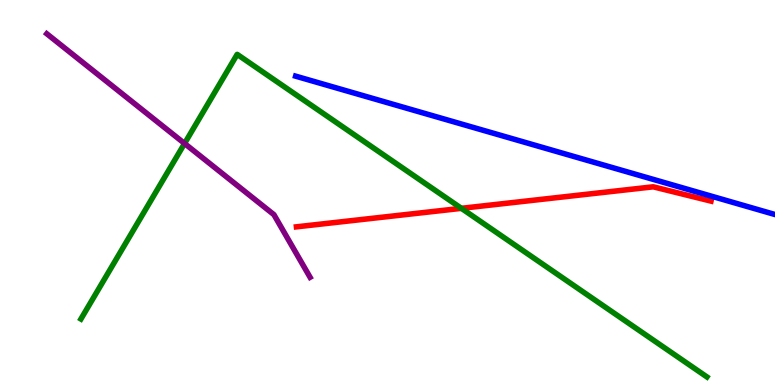[{'lines': ['blue', 'red'], 'intersections': []}, {'lines': ['green', 'red'], 'intersections': [{'x': 5.95, 'y': 4.59}]}, {'lines': ['purple', 'red'], 'intersections': []}, {'lines': ['blue', 'green'], 'intersections': []}, {'lines': ['blue', 'purple'], 'intersections': []}, {'lines': ['green', 'purple'], 'intersections': [{'x': 2.38, 'y': 6.27}]}]